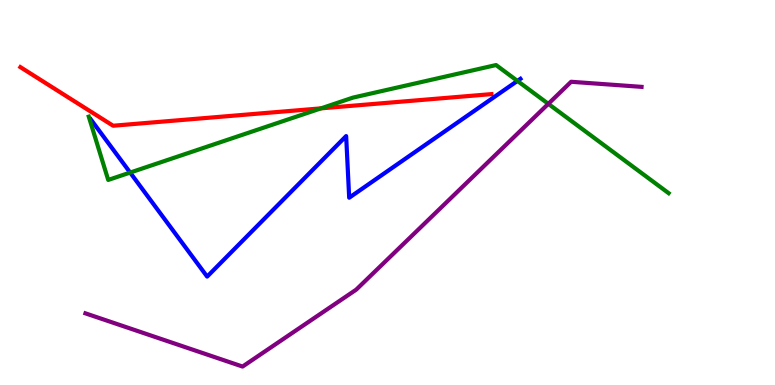[{'lines': ['blue', 'red'], 'intersections': []}, {'lines': ['green', 'red'], 'intersections': [{'x': 4.14, 'y': 7.19}]}, {'lines': ['purple', 'red'], 'intersections': []}, {'lines': ['blue', 'green'], 'intersections': [{'x': 1.68, 'y': 5.52}, {'x': 6.68, 'y': 7.9}]}, {'lines': ['blue', 'purple'], 'intersections': []}, {'lines': ['green', 'purple'], 'intersections': [{'x': 7.08, 'y': 7.3}]}]